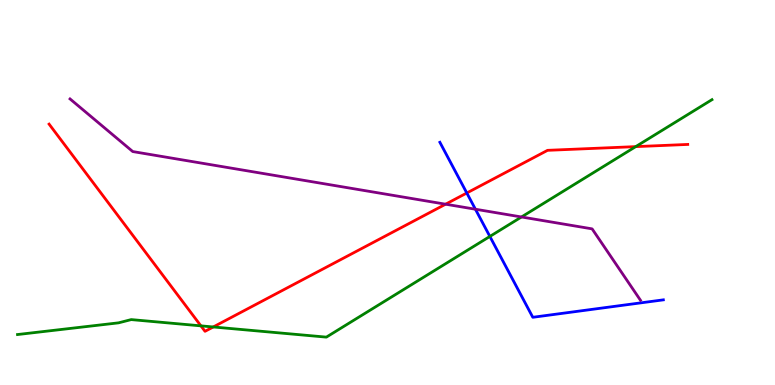[{'lines': ['blue', 'red'], 'intersections': [{'x': 6.02, 'y': 4.99}]}, {'lines': ['green', 'red'], 'intersections': [{'x': 2.59, 'y': 1.54}, {'x': 2.75, 'y': 1.51}, {'x': 8.2, 'y': 6.19}]}, {'lines': ['purple', 'red'], 'intersections': [{'x': 5.75, 'y': 4.7}]}, {'lines': ['blue', 'green'], 'intersections': [{'x': 6.32, 'y': 3.86}]}, {'lines': ['blue', 'purple'], 'intersections': [{'x': 6.13, 'y': 4.57}]}, {'lines': ['green', 'purple'], 'intersections': [{'x': 6.73, 'y': 4.36}]}]